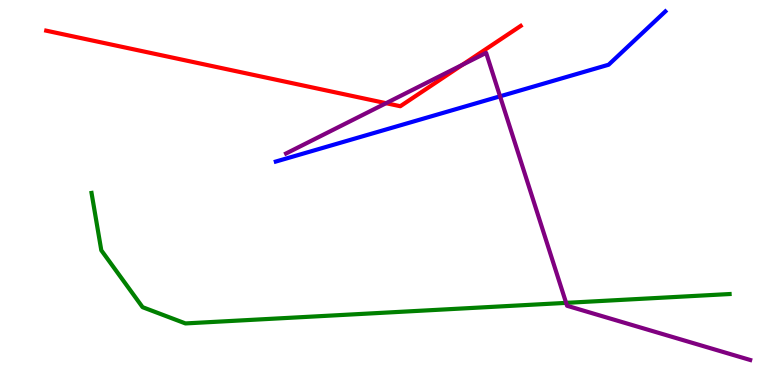[{'lines': ['blue', 'red'], 'intersections': []}, {'lines': ['green', 'red'], 'intersections': []}, {'lines': ['purple', 'red'], 'intersections': [{'x': 4.98, 'y': 7.32}, {'x': 5.97, 'y': 8.32}]}, {'lines': ['blue', 'green'], 'intersections': []}, {'lines': ['blue', 'purple'], 'intersections': [{'x': 6.45, 'y': 7.5}]}, {'lines': ['green', 'purple'], 'intersections': [{'x': 7.3, 'y': 2.13}]}]